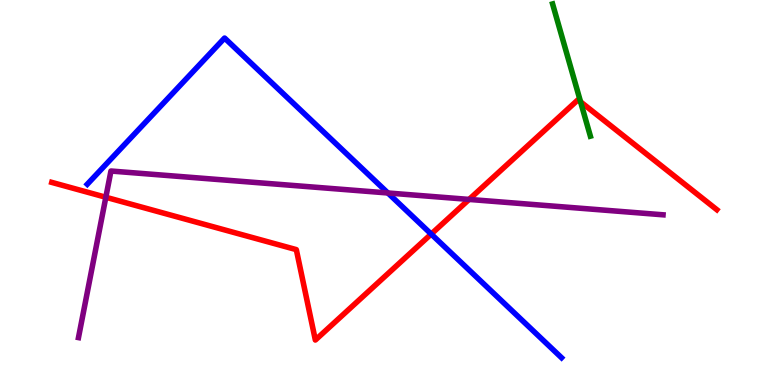[{'lines': ['blue', 'red'], 'intersections': [{'x': 5.56, 'y': 3.92}]}, {'lines': ['green', 'red'], 'intersections': [{'x': 7.49, 'y': 7.35}]}, {'lines': ['purple', 'red'], 'intersections': [{'x': 1.37, 'y': 4.88}, {'x': 6.05, 'y': 4.82}]}, {'lines': ['blue', 'green'], 'intersections': []}, {'lines': ['blue', 'purple'], 'intersections': [{'x': 5.01, 'y': 4.99}]}, {'lines': ['green', 'purple'], 'intersections': []}]